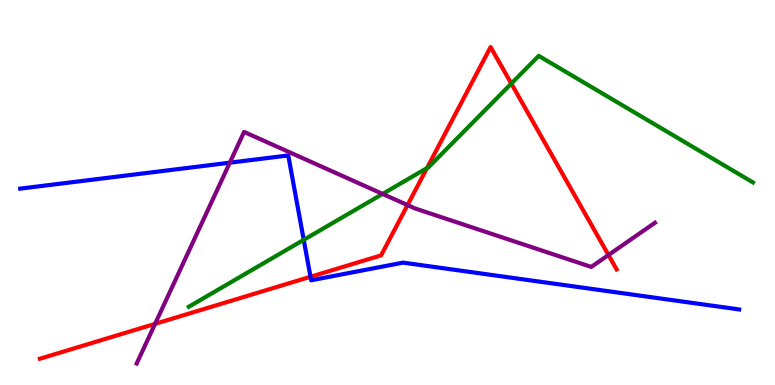[{'lines': ['blue', 'red'], 'intersections': [{'x': 4.01, 'y': 2.81}]}, {'lines': ['green', 'red'], 'intersections': [{'x': 5.51, 'y': 5.63}, {'x': 6.6, 'y': 7.83}]}, {'lines': ['purple', 'red'], 'intersections': [{'x': 2.0, 'y': 1.59}, {'x': 5.26, 'y': 4.67}, {'x': 7.85, 'y': 3.38}]}, {'lines': ['blue', 'green'], 'intersections': [{'x': 3.92, 'y': 3.77}]}, {'lines': ['blue', 'purple'], 'intersections': [{'x': 2.97, 'y': 5.77}]}, {'lines': ['green', 'purple'], 'intersections': [{'x': 4.94, 'y': 4.96}]}]